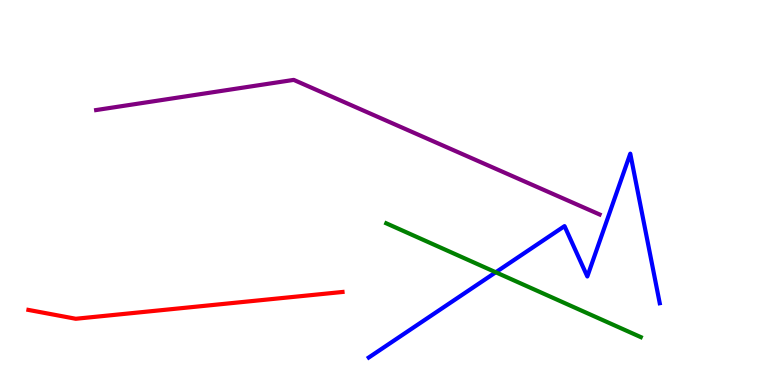[{'lines': ['blue', 'red'], 'intersections': []}, {'lines': ['green', 'red'], 'intersections': []}, {'lines': ['purple', 'red'], 'intersections': []}, {'lines': ['blue', 'green'], 'intersections': [{'x': 6.4, 'y': 2.93}]}, {'lines': ['blue', 'purple'], 'intersections': []}, {'lines': ['green', 'purple'], 'intersections': []}]